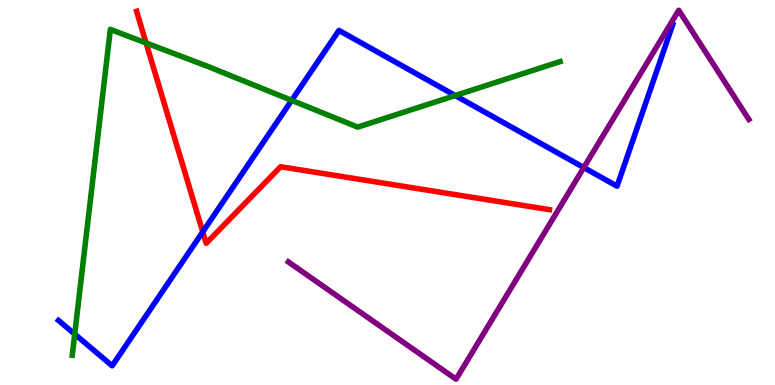[{'lines': ['blue', 'red'], 'intersections': [{'x': 2.62, 'y': 3.98}]}, {'lines': ['green', 'red'], 'intersections': [{'x': 1.88, 'y': 8.88}]}, {'lines': ['purple', 'red'], 'intersections': []}, {'lines': ['blue', 'green'], 'intersections': [{'x': 0.964, 'y': 1.32}, {'x': 3.76, 'y': 7.39}, {'x': 5.87, 'y': 7.52}]}, {'lines': ['blue', 'purple'], 'intersections': [{'x': 7.53, 'y': 5.65}]}, {'lines': ['green', 'purple'], 'intersections': []}]